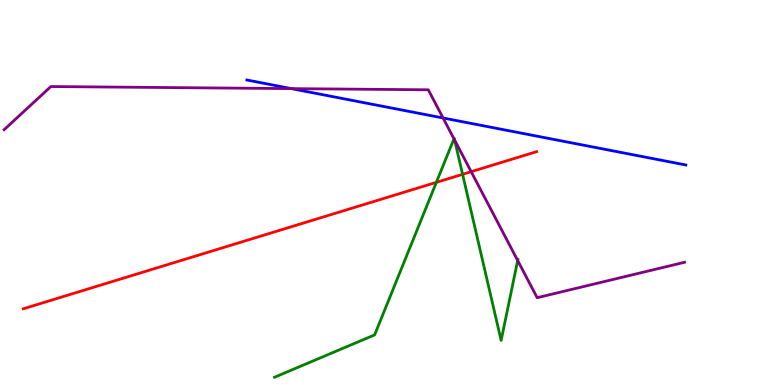[{'lines': ['blue', 'red'], 'intersections': []}, {'lines': ['green', 'red'], 'intersections': [{'x': 5.63, 'y': 5.26}, {'x': 5.97, 'y': 5.47}]}, {'lines': ['purple', 'red'], 'intersections': [{'x': 6.08, 'y': 5.54}]}, {'lines': ['blue', 'green'], 'intersections': []}, {'lines': ['blue', 'purple'], 'intersections': [{'x': 3.76, 'y': 7.7}, {'x': 5.72, 'y': 6.94}]}, {'lines': ['green', 'purple'], 'intersections': [{'x': 5.86, 'y': 6.39}, {'x': 5.87, 'y': 6.36}, {'x': 6.68, 'y': 3.23}]}]